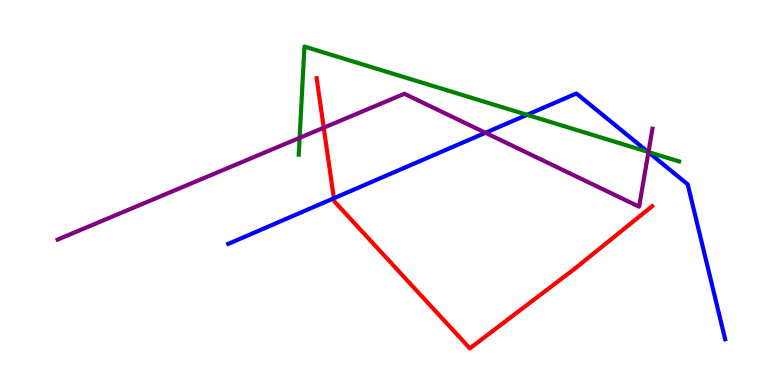[{'lines': ['blue', 'red'], 'intersections': [{'x': 4.31, 'y': 4.85}]}, {'lines': ['green', 'red'], 'intersections': []}, {'lines': ['purple', 'red'], 'intersections': [{'x': 4.18, 'y': 6.68}]}, {'lines': ['blue', 'green'], 'intersections': [{'x': 6.8, 'y': 7.02}, {'x': 8.36, 'y': 6.06}]}, {'lines': ['blue', 'purple'], 'intersections': [{'x': 6.26, 'y': 6.55}, {'x': 8.37, 'y': 6.04}]}, {'lines': ['green', 'purple'], 'intersections': [{'x': 3.87, 'y': 6.42}, {'x': 8.37, 'y': 6.05}]}]